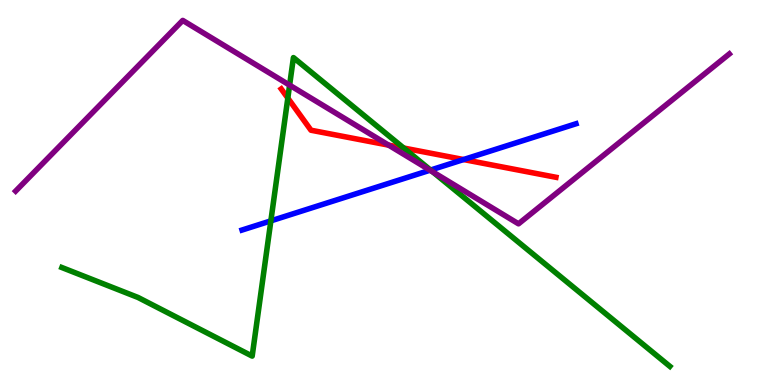[{'lines': ['blue', 'red'], 'intersections': [{'x': 5.98, 'y': 5.86}]}, {'lines': ['green', 'red'], 'intersections': [{'x': 3.71, 'y': 7.45}, {'x': 5.21, 'y': 6.15}]}, {'lines': ['purple', 'red'], 'intersections': [{'x': 5.01, 'y': 6.23}]}, {'lines': ['blue', 'green'], 'intersections': [{'x': 3.5, 'y': 4.26}, {'x': 5.56, 'y': 5.58}]}, {'lines': ['blue', 'purple'], 'intersections': [{'x': 5.55, 'y': 5.58}]}, {'lines': ['green', 'purple'], 'intersections': [{'x': 3.74, 'y': 7.79}, {'x': 5.58, 'y': 5.54}]}]